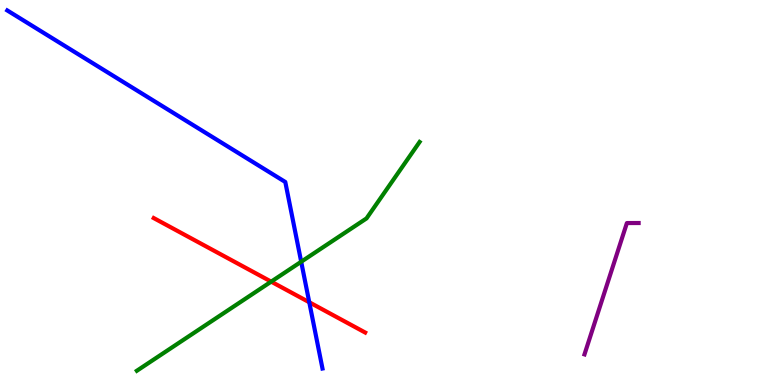[{'lines': ['blue', 'red'], 'intersections': [{'x': 3.99, 'y': 2.15}]}, {'lines': ['green', 'red'], 'intersections': [{'x': 3.5, 'y': 2.68}]}, {'lines': ['purple', 'red'], 'intersections': []}, {'lines': ['blue', 'green'], 'intersections': [{'x': 3.89, 'y': 3.2}]}, {'lines': ['blue', 'purple'], 'intersections': []}, {'lines': ['green', 'purple'], 'intersections': []}]